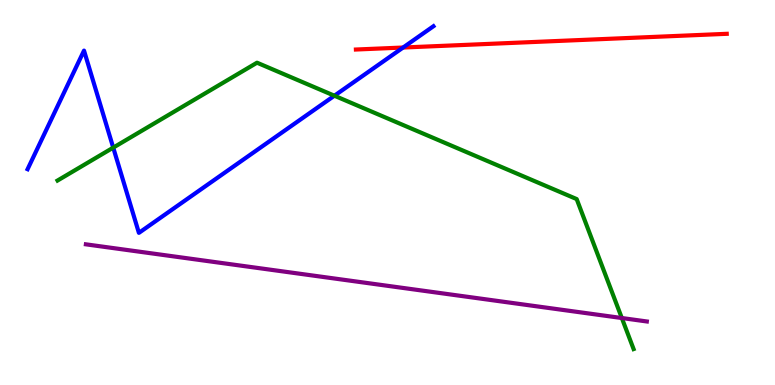[{'lines': ['blue', 'red'], 'intersections': [{'x': 5.2, 'y': 8.77}]}, {'lines': ['green', 'red'], 'intersections': []}, {'lines': ['purple', 'red'], 'intersections': []}, {'lines': ['blue', 'green'], 'intersections': [{'x': 1.46, 'y': 6.17}, {'x': 4.31, 'y': 7.51}]}, {'lines': ['blue', 'purple'], 'intersections': []}, {'lines': ['green', 'purple'], 'intersections': [{'x': 8.02, 'y': 1.74}]}]